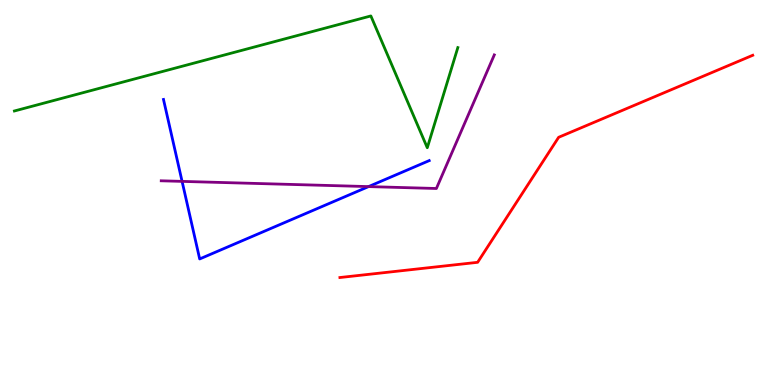[{'lines': ['blue', 'red'], 'intersections': []}, {'lines': ['green', 'red'], 'intersections': []}, {'lines': ['purple', 'red'], 'intersections': []}, {'lines': ['blue', 'green'], 'intersections': []}, {'lines': ['blue', 'purple'], 'intersections': [{'x': 2.35, 'y': 5.29}, {'x': 4.76, 'y': 5.15}]}, {'lines': ['green', 'purple'], 'intersections': []}]